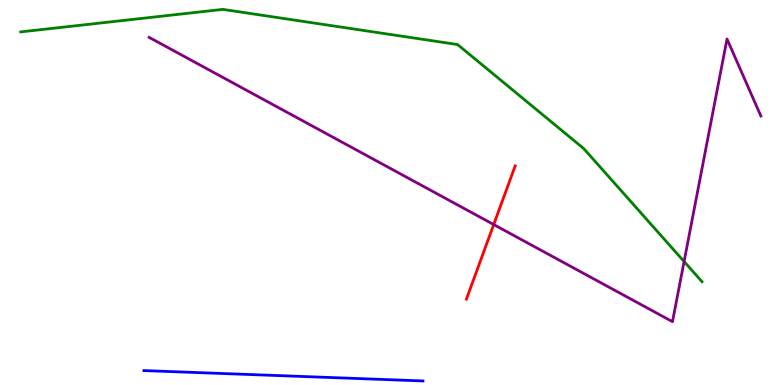[{'lines': ['blue', 'red'], 'intersections': []}, {'lines': ['green', 'red'], 'intersections': []}, {'lines': ['purple', 'red'], 'intersections': [{'x': 6.37, 'y': 4.17}]}, {'lines': ['blue', 'green'], 'intersections': []}, {'lines': ['blue', 'purple'], 'intersections': []}, {'lines': ['green', 'purple'], 'intersections': [{'x': 8.83, 'y': 3.21}]}]